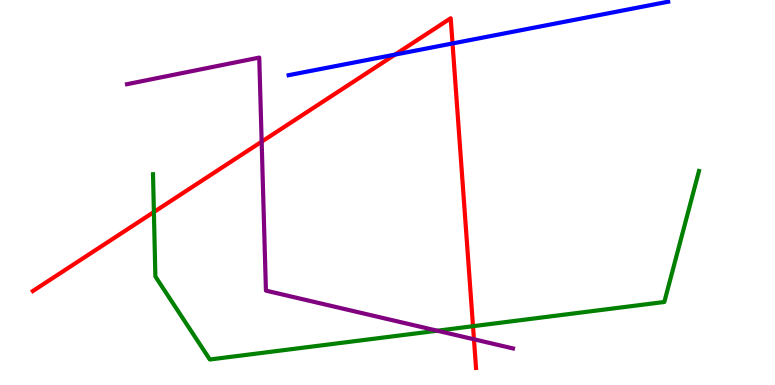[{'lines': ['blue', 'red'], 'intersections': [{'x': 5.1, 'y': 8.58}, {'x': 5.84, 'y': 8.87}]}, {'lines': ['green', 'red'], 'intersections': [{'x': 1.99, 'y': 4.49}, {'x': 6.1, 'y': 1.53}]}, {'lines': ['purple', 'red'], 'intersections': [{'x': 3.38, 'y': 6.32}, {'x': 6.12, 'y': 1.19}]}, {'lines': ['blue', 'green'], 'intersections': []}, {'lines': ['blue', 'purple'], 'intersections': []}, {'lines': ['green', 'purple'], 'intersections': [{'x': 5.64, 'y': 1.41}]}]